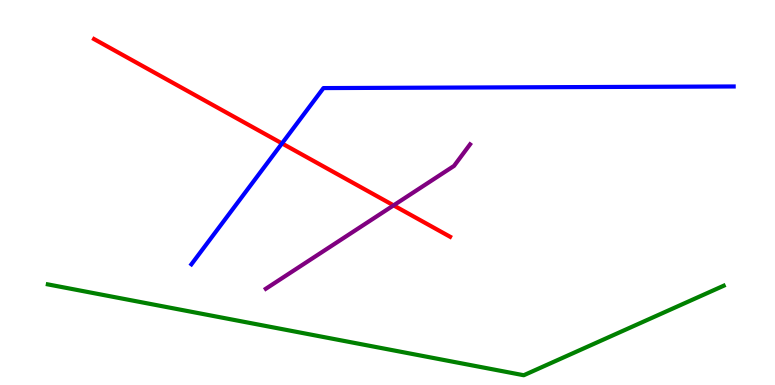[{'lines': ['blue', 'red'], 'intersections': [{'x': 3.64, 'y': 6.27}]}, {'lines': ['green', 'red'], 'intersections': []}, {'lines': ['purple', 'red'], 'intersections': [{'x': 5.08, 'y': 4.67}]}, {'lines': ['blue', 'green'], 'intersections': []}, {'lines': ['blue', 'purple'], 'intersections': []}, {'lines': ['green', 'purple'], 'intersections': []}]